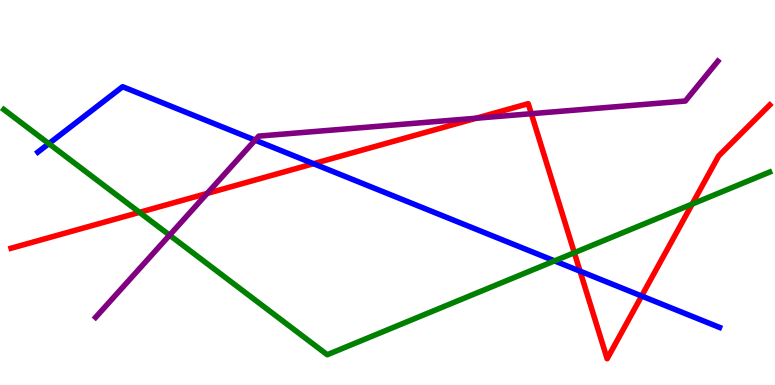[{'lines': ['blue', 'red'], 'intersections': [{'x': 4.05, 'y': 5.75}, {'x': 7.48, 'y': 2.96}, {'x': 8.28, 'y': 2.31}]}, {'lines': ['green', 'red'], 'intersections': [{'x': 1.8, 'y': 4.48}, {'x': 7.41, 'y': 3.44}, {'x': 8.93, 'y': 4.7}]}, {'lines': ['purple', 'red'], 'intersections': [{'x': 2.67, 'y': 4.98}, {'x': 6.14, 'y': 6.93}, {'x': 6.86, 'y': 7.05}]}, {'lines': ['blue', 'green'], 'intersections': [{'x': 0.63, 'y': 6.27}, {'x': 7.16, 'y': 3.22}]}, {'lines': ['blue', 'purple'], 'intersections': [{'x': 3.29, 'y': 6.36}]}, {'lines': ['green', 'purple'], 'intersections': [{'x': 2.19, 'y': 3.89}]}]